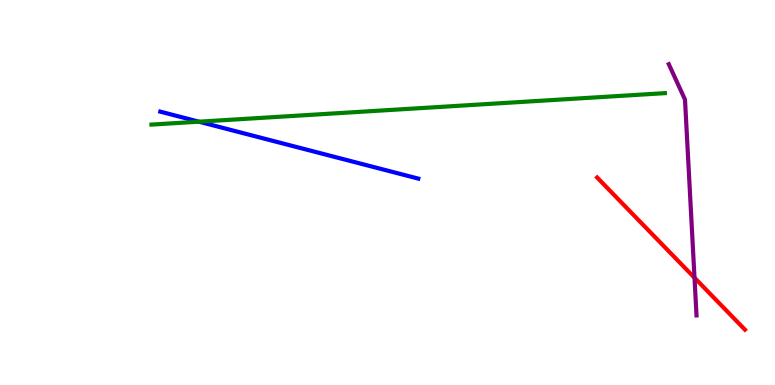[{'lines': ['blue', 'red'], 'intersections': []}, {'lines': ['green', 'red'], 'intersections': []}, {'lines': ['purple', 'red'], 'intersections': [{'x': 8.96, 'y': 2.79}]}, {'lines': ['blue', 'green'], 'intersections': [{'x': 2.57, 'y': 6.84}]}, {'lines': ['blue', 'purple'], 'intersections': []}, {'lines': ['green', 'purple'], 'intersections': []}]